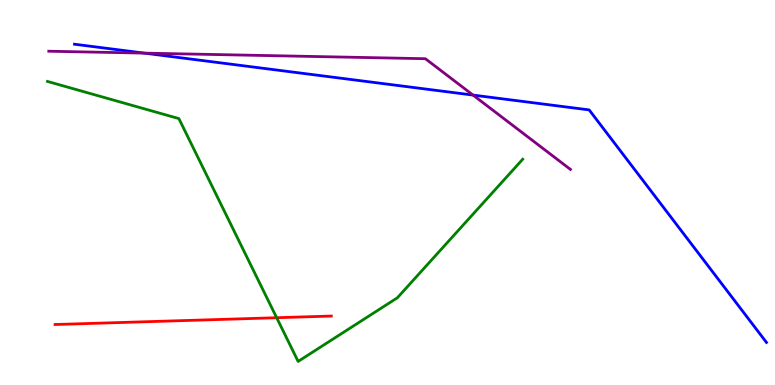[{'lines': ['blue', 'red'], 'intersections': []}, {'lines': ['green', 'red'], 'intersections': [{'x': 3.57, 'y': 1.75}]}, {'lines': ['purple', 'red'], 'intersections': []}, {'lines': ['blue', 'green'], 'intersections': []}, {'lines': ['blue', 'purple'], 'intersections': [{'x': 1.86, 'y': 8.62}, {'x': 6.1, 'y': 7.53}]}, {'lines': ['green', 'purple'], 'intersections': []}]